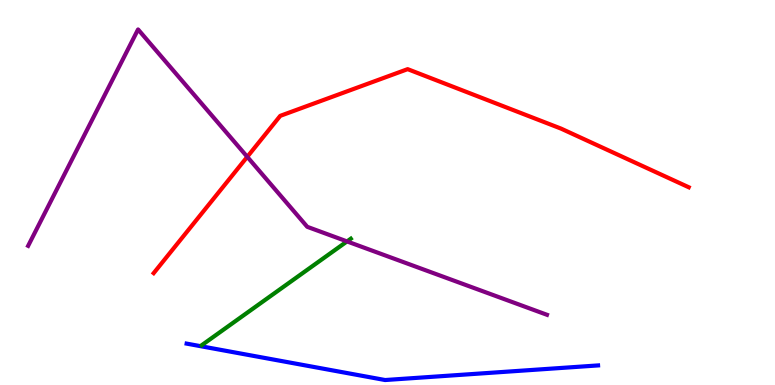[{'lines': ['blue', 'red'], 'intersections': []}, {'lines': ['green', 'red'], 'intersections': []}, {'lines': ['purple', 'red'], 'intersections': [{'x': 3.19, 'y': 5.93}]}, {'lines': ['blue', 'green'], 'intersections': []}, {'lines': ['blue', 'purple'], 'intersections': []}, {'lines': ['green', 'purple'], 'intersections': [{'x': 4.48, 'y': 3.73}]}]